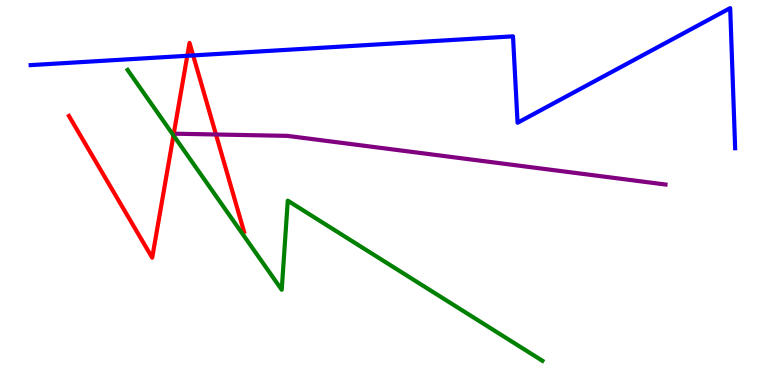[{'lines': ['blue', 'red'], 'intersections': [{'x': 2.42, 'y': 8.55}, {'x': 2.49, 'y': 8.56}]}, {'lines': ['green', 'red'], 'intersections': [{'x': 2.24, 'y': 6.48}]}, {'lines': ['purple', 'red'], 'intersections': [{'x': 2.79, 'y': 6.51}]}, {'lines': ['blue', 'green'], 'intersections': []}, {'lines': ['blue', 'purple'], 'intersections': []}, {'lines': ['green', 'purple'], 'intersections': []}]